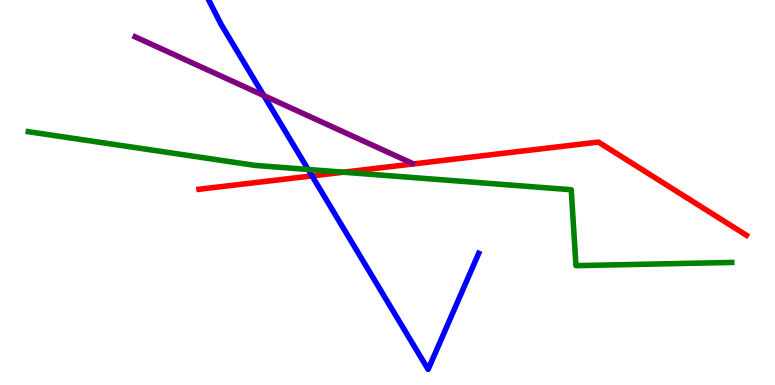[{'lines': ['blue', 'red'], 'intersections': [{'x': 4.03, 'y': 5.43}]}, {'lines': ['green', 'red'], 'intersections': [{'x': 4.43, 'y': 5.53}]}, {'lines': ['purple', 'red'], 'intersections': []}, {'lines': ['blue', 'green'], 'intersections': [{'x': 3.98, 'y': 5.6}]}, {'lines': ['blue', 'purple'], 'intersections': [{'x': 3.4, 'y': 7.52}]}, {'lines': ['green', 'purple'], 'intersections': []}]